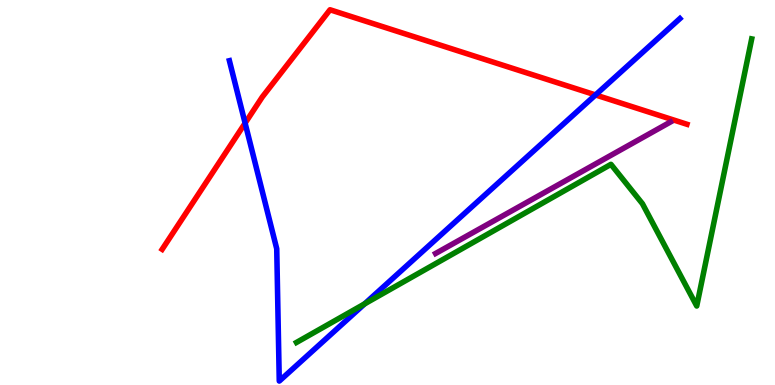[{'lines': ['blue', 'red'], 'intersections': [{'x': 3.16, 'y': 6.8}, {'x': 7.68, 'y': 7.53}]}, {'lines': ['green', 'red'], 'intersections': []}, {'lines': ['purple', 'red'], 'intersections': []}, {'lines': ['blue', 'green'], 'intersections': [{'x': 4.7, 'y': 2.11}]}, {'lines': ['blue', 'purple'], 'intersections': []}, {'lines': ['green', 'purple'], 'intersections': []}]